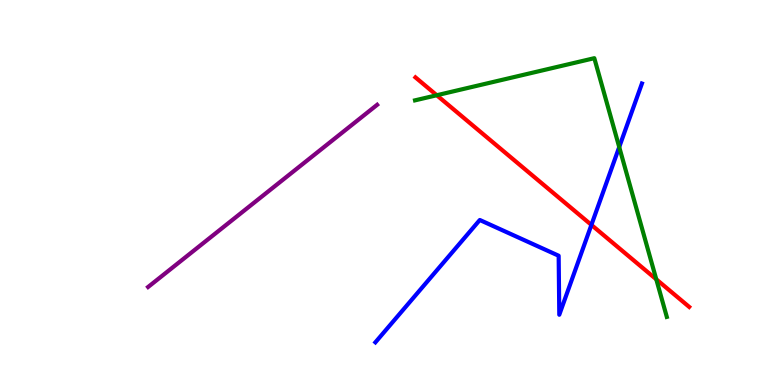[{'lines': ['blue', 'red'], 'intersections': [{'x': 7.63, 'y': 4.16}]}, {'lines': ['green', 'red'], 'intersections': [{'x': 5.64, 'y': 7.53}, {'x': 8.47, 'y': 2.75}]}, {'lines': ['purple', 'red'], 'intersections': []}, {'lines': ['blue', 'green'], 'intersections': [{'x': 7.99, 'y': 6.18}]}, {'lines': ['blue', 'purple'], 'intersections': []}, {'lines': ['green', 'purple'], 'intersections': []}]